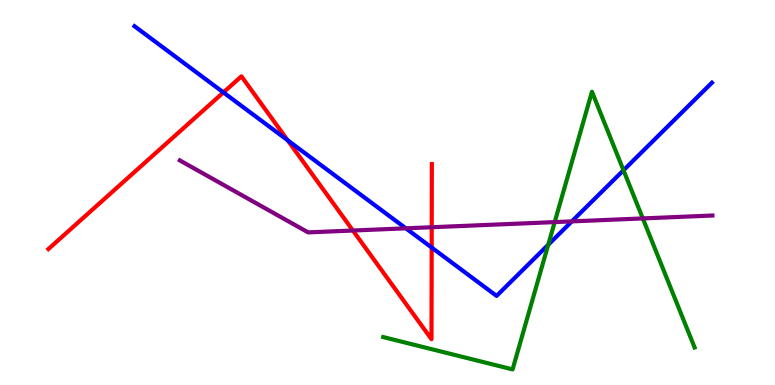[{'lines': ['blue', 'red'], 'intersections': [{'x': 2.88, 'y': 7.6}, {'x': 3.71, 'y': 6.36}, {'x': 5.57, 'y': 3.57}]}, {'lines': ['green', 'red'], 'intersections': []}, {'lines': ['purple', 'red'], 'intersections': [{'x': 4.55, 'y': 4.01}, {'x': 5.57, 'y': 4.1}]}, {'lines': ['blue', 'green'], 'intersections': [{'x': 7.07, 'y': 3.64}, {'x': 8.04, 'y': 5.58}]}, {'lines': ['blue', 'purple'], 'intersections': [{'x': 5.24, 'y': 4.07}, {'x': 7.38, 'y': 4.25}]}, {'lines': ['green', 'purple'], 'intersections': [{'x': 7.16, 'y': 4.23}, {'x': 8.29, 'y': 4.33}]}]